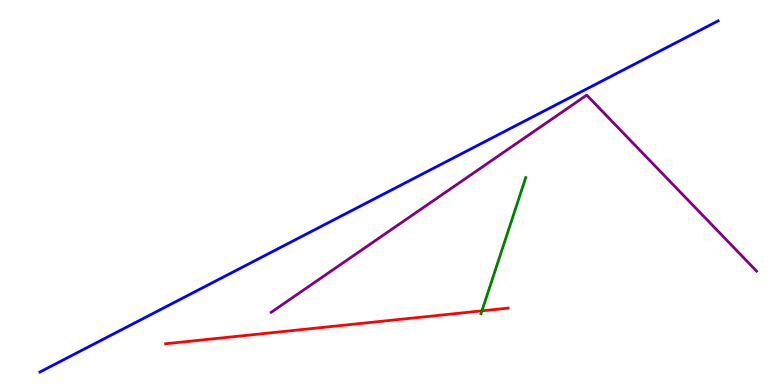[{'lines': ['blue', 'red'], 'intersections': []}, {'lines': ['green', 'red'], 'intersections': [{'x': 6.22, 'y': 1.93}]}, {'lines': ['purple', 'red'], 'intersections': []}, {'lines': ['blue', 'green'], 'intersections': []}, {'lines': ['blue', 'purple'], 'intersections': []}, {'lines': ['green', 'purple'], 'intersections': []}]